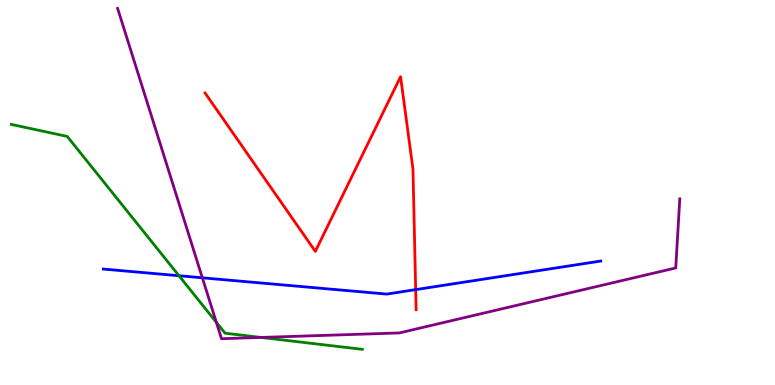[{'lines': ['blue', 'red'], 'intersections': [{'x': 5.36, 'y': 2.48}]}, {'lines': ['green', 'red'], 'intersections': []}, {'lines': ['purple', 'red'], 'intersections': []}, {'lines': ['blue', 'green'], 'intersections': [{'x': 2.31, 'y': 2.84}]}, {'lines': ['blue', 'purple'], 'intersections': [{'x': 2.61, 'y': 2.78}]}, {'lines': ['green', 'purple'], 'intersections': [{'x': 2.79, 'y': 1.63}, {'x': 3.37, 'y': 1.24}]}]